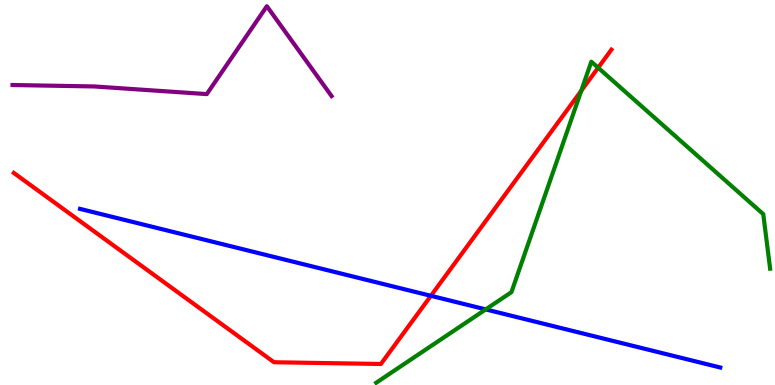[{'lines': ['blue', 'red'], 'intersections': [{'x': 5.56, 'y': 2.32}]}, {'lines': ['green', 'red'], 'intersections': [{'x': 7.5, 'y': 7.64}, {'x': 7.72, 'y': 8.24}]}, {'lines': ['purple', 'red'], 'intersections': []}, {'lines': ['blue', 'green'], 'intersections': [{'x': 6.27, 'y': 1.96}]}, {'lines': ['blue', 'purple'], 'intersections': []}, {'lines': ['green', 'purple'], 'intersections': []}]